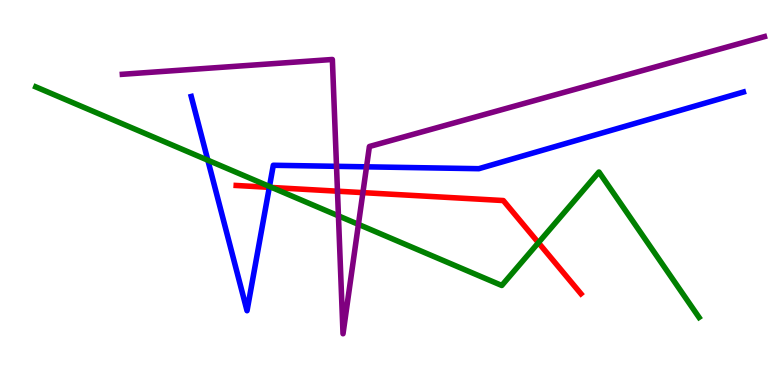[{'lines': ['blue', 'red'], 'intersections': [{'x': 3.48, 'y': 5.13}]}, {'lines': ['green', 'red'], 'intersections': [{'x': 3.51, 'y': 5.13}, {'x': 6.95, 'y': 3.7}]}, {'lines': ['purple', 'red'], 'intersections': [{'x': 4.35, 'y': 5.03}, {'x': 4.68, 'y': 5.0}]}, {'lines': ['blue', 'green'], 'intersections': [{'x': 2.68, 'y': 5.84}, {'x': 3.48, 'y': 5.16}]}, {'lines': ['blue', 'purple'], 'intersections': [{'x': 4.34, 'y': 5.68}, {'x': 4.73, 'y': 5.67}]}, {'lines': ['green', 'purple'], 'intersections': [{'x': 4.37, 'y': 4.39}, {'x': 4.62, 'y': 4.17}]}]